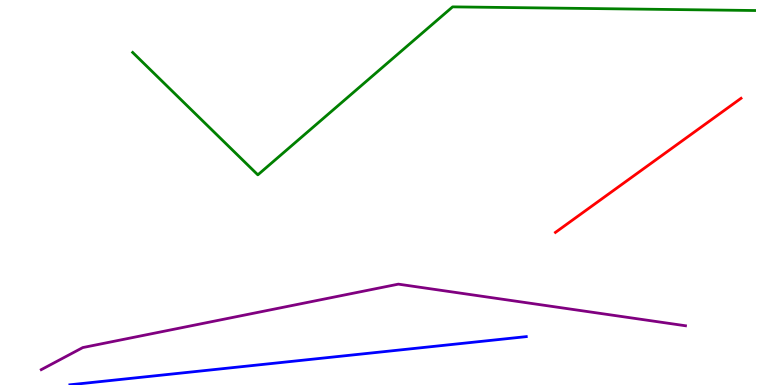[{'lines': ['blue', 'red'], 'intersections': []}, {'lines': ['green', 'red'], 'intersections': []}, {'lines': ['purple', 'red'], 'intersections': []}, {'lines': ['blue', 'green'], 'intersections': []}, {'lines': ['blue', 'purple'], 'intersections': []}, {'lines': ['green', 'purple'], 'intersections': []}]